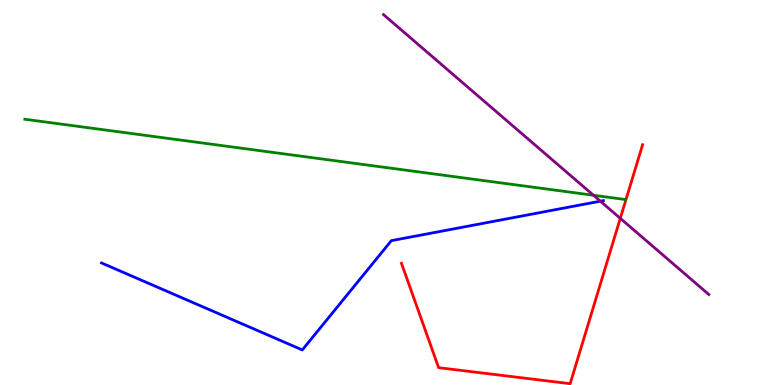[{'lines': ['blue', 'red'], 'intersections': []}, {'lines': ['green', 'red'], 'intersections': []}, {'lines': ['purple', 'red'], 'intersections': [{'x': 8.0, 'y': 4.33}]}, {'lines': ['blue', 'green'], 'intersections': []}, {'lines': ['blue', 'purple'], 'intersections': [{'x': 7.75, 'y': 4.77}]}, {'lines': ['green', 'purple'], 'intersections': [{'x': 7.66, 'y': 4.93}]}]